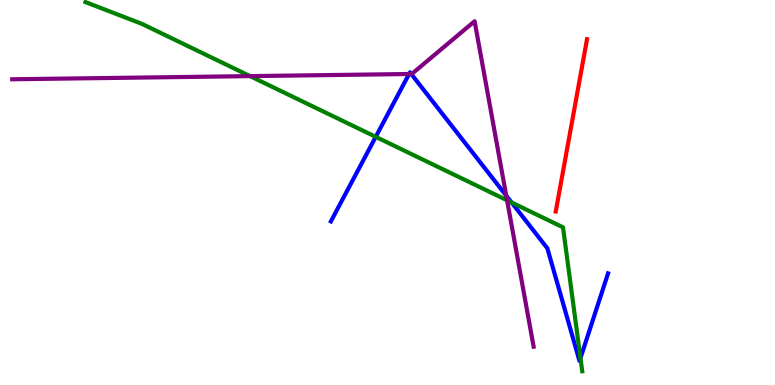[{'lines': ['blue', 'red'], 'intersections': []}, {'lines': ['green', 'red'], 'intersections': []}, {'lines': ['purple', 'red'], 'intersections': []}, {'lines': ['blue', 'green'], 'intersections': [{'x': 4.85, 'y': 6.45}, {'x': 6.6, 'y': 4.74}, {'x': 7.49, 'y': 0.699}]}, {'lines': ['blue', 'purple'], 'intersections': [{'x': 5.28, 'y': 8.08}, {'x': 5.31, 'y': 8.08}, {'x': 6.53, 'y': 4.92}]}, {'lines': ['green', 'purple'], 'intersections': [{'x': 3.23, 'y': 8.02}, {'x': 6.54, 'y': 4.8}]}]